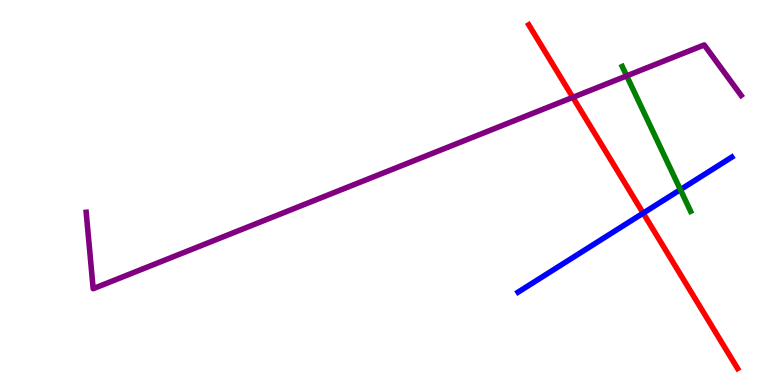[{'lines': ['blue', 'red'], 'intersections': [{'x': 8.3, 'y': 4.46}]}, {'lines': ['green', 'red'], 'intersections': []}, {'lines': ['purple', 'red'], 'intersections': [{'x': 7.39, 'y': 7.47}]}, {'lines': ['blue', 'green'], 'intersections': [{'x': 8.78, 'y': 5.07}]}, {'lines': ['blue', 'purple'], 'intersections': []}, {'lines': ['green', 'purple'], 'intersections': [{'x': 8.09, 'y': 8.03}]}]